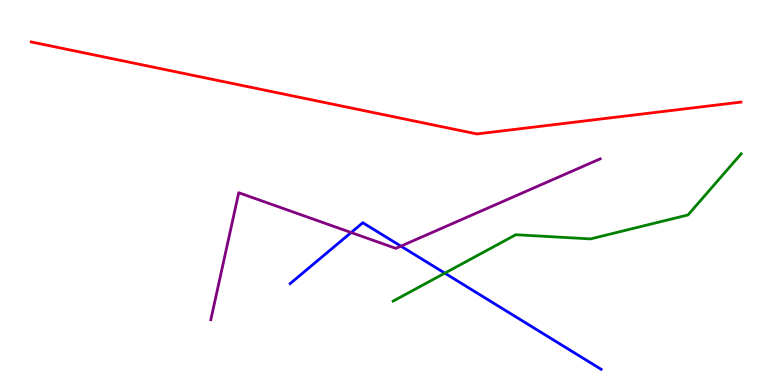[{'lines': ['blue', 'red'], 'intersections': []}, {'lines': ['green', 'red'], 'intersections': []}, {'lines': ['purple', 'red'], 'intersections': []}, {'lines': ['blue', 'green'], 'intersections': [{'x': 5.74, 'y': 2.91}]}, {'lines': ['blue', 'purple'], 'intersections': [{'x': 4.53, 'y': 3.96}, {'x': 5.17, 'y': 3.61}]}, {'lines': ['green', 'purple'], 'intersections': []}]